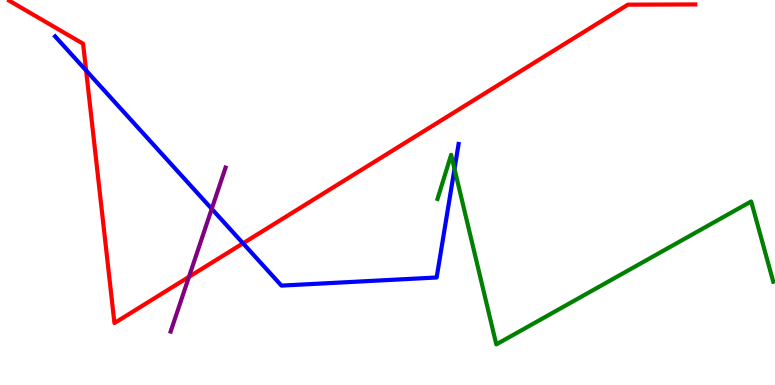[{'lines': ['blue', 'red'], 'intersections': [{'x': 1.11, 'y': 8.17}, {'x': 3.14, 'y': 3.68}]}, {'lines': ['green', 'red'], 'intersections': []}, {'lines': ['purple', 'red'], 'intersections': [{'x': 2.44, 'y': 2.81}]}, {'lines': ['blue', 'green'], 'intersections': [{'x': 5.86, 'y': 5.61}]}, {'lines': ['blue', 'purple'], 'intersections': [{'x': 2.73, 'y': 4.58}]}, {'lines': ['green', 'purple'], 'intersections': []}]